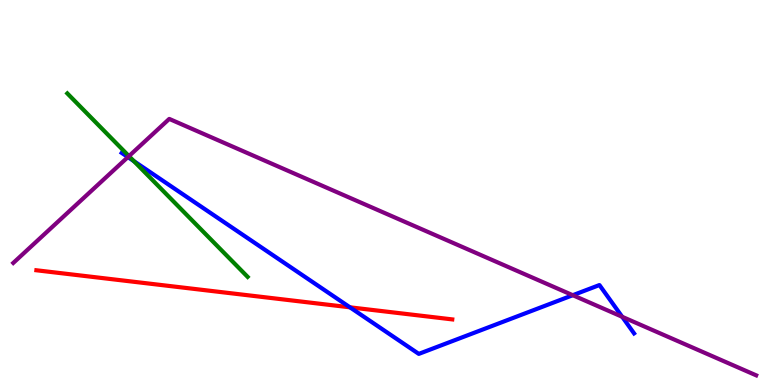[{'lines': ['blue', 'red'], 'intersections': [{'x': 4.52, 'y': 2.02}]}, {'lines': ['green', 'red'], 'intersections': []}, {'lines': ['purple', 'red'], 'intersections': []}, {'lines': ['blue', 'green'], 'intersections': [{'x': 1.73, 'y': 5.81}]}, {'lines': ['blue', 'purple'], 'intersections': [{'x': 1.65, 'y': 5.92}, {'x': 7.39, 'y': 2.33}, {'x': 8.03, 'y': 1.77}]}, {'lines': ['green', 'purple'], 'intersections': [{'x': 1.66, 'y': 5.94}]}]